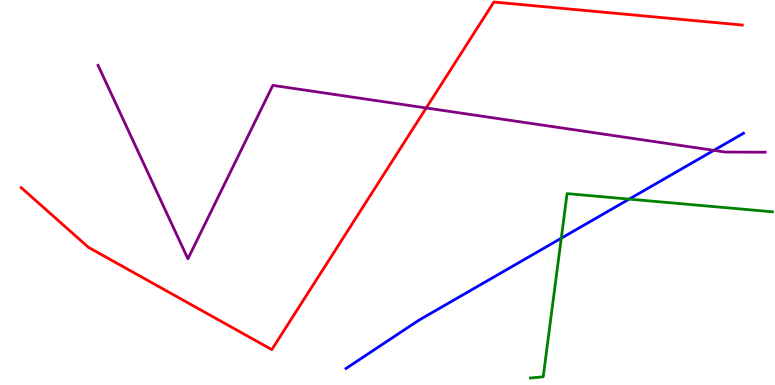[{'lines': ['blue', 'red'], 'intersections': []}, {'lines': ['green', 'red'], 'intersections': []}, {'lines': ['purple', 'red'], 'intersections': [{'x': 5.5, 'y': 7.2}]}, {'lines': ['blue', 'green'], 'intersections': [{'x': 7.24, 'y': 3.81}, {'x': 8.12, 'y': 4.83}]}, {'lines': ['blue', 'purple'], 'intersections': [{'x': 9.21, 'y': 6.09}]}, {'lines': ['green', 'purple'], 'intersections': []}]